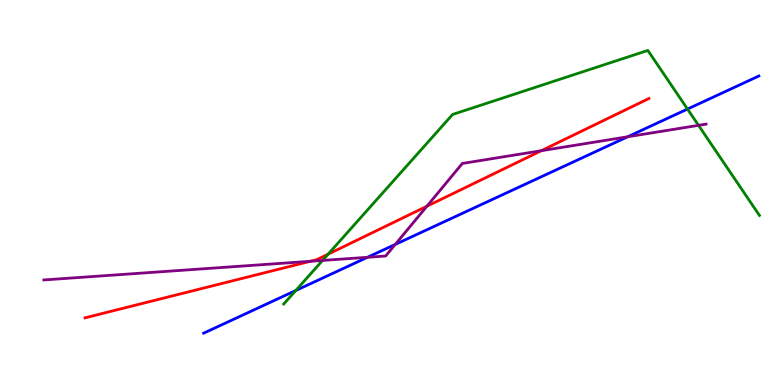[{'lines': ['blue', 'red'], 'intersections': []}, {'lines': ['green', 'red'], 'intersections': [{'x': 4.23, 'y': 3.4}]}, {'lines': ['purple', 'red'], 'intersections': [{'x': 4.0, 'y': 3.21}, {'x': 5.51, 'y': 4.64}, {'x': 6.98, 'y': 6.09}]}, {'lines': ['blue', 'green'], 'intersections': [{'x': 3.82, 'y': 2.45}, {'x': 8.87, 'y': 7.17}]}, {'lines': ['blue', 'purple'], 'intersections': [{'x': 4.74, 'y': 3.32}, {'x': 5.1, 'y': 3.65}, {'x': 8.1, 'y': 6.45}]}, {'lines': ['green', 'purple'], 'intersections': [{'x': 4.16, 'y': 3.24}, {'x': 9.01, 'y': 6.74}]}]